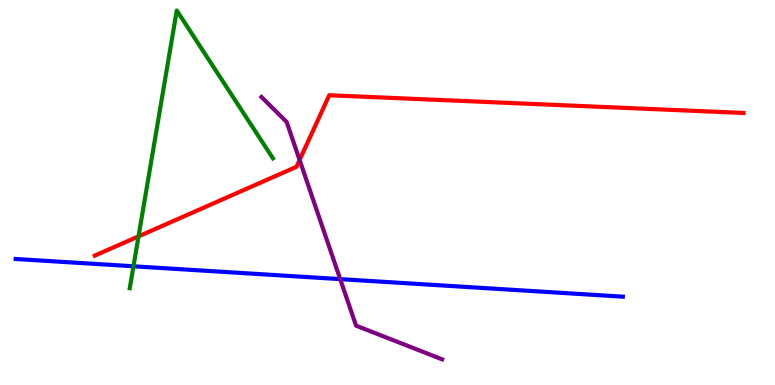[{'lines': ['blue', 'red'], 'intersections': []}, {'lines': ['green', 'red'], 'intersections': [{'x': 1.79, 'y': 3.86}]}, {'lines': ['purple', 'red'], 'intersections': [{'x': 3.87, 'y': 5.85}]}, {'lines': ['blue', 'green'], 'intersections': [{'x': 1.72, 'y': 3.08}]}, {'lines': ['blue', 'purple'], 'intersections': [{'x': 4.39, 'y': 2.75}]}, {'lines': ['green', 'purple'], 'intersections': []}]